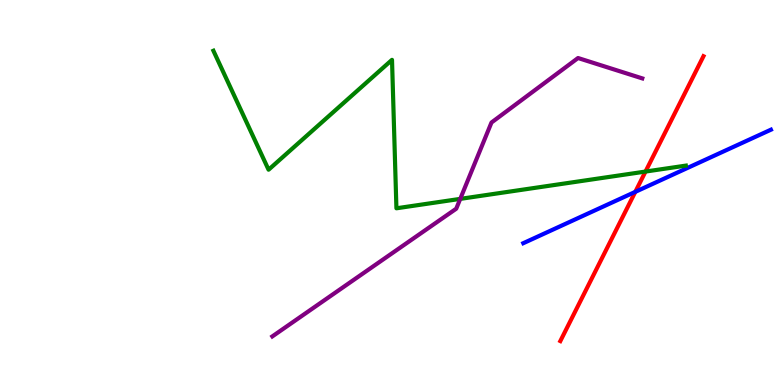[{'lines': ['blue', 'red'], 'intersections': [{'x': 8.2, 'y': 5.02}]}, {'lines': ['green', 'red'], 'intersections': [{'x': 8.33, 'y': 5.54}]}, {'lines': ['purple', 'red'], 'intersections': []}, {'lines': ['blue', 'green'], 'intersections': []}, {'lines': ['blue', 'purple'], 'intersections': []}, {'lines': ['green', 'purple'], 'intersections': [{'x': 5.94, 'y': 4.83}]}]